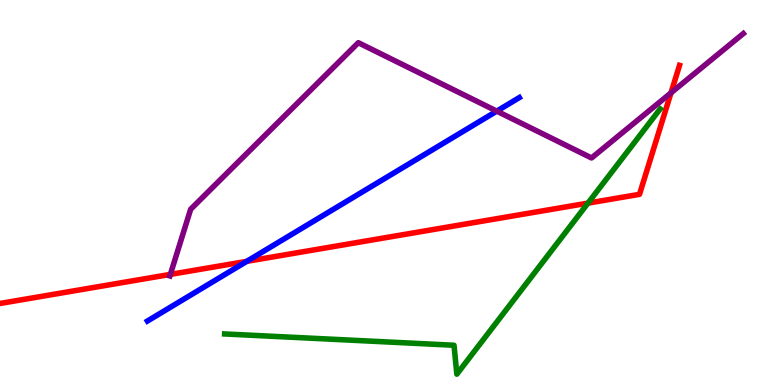[{'lines': ['blue', 'red'], 'intersections': [{'x': 3.18, 'y': 3.21}]}, {'lines': ['green', 'red'], 'intersections': [{'x': 7.59, 'y': 4.72}]}, {'lines': ['purple', 'red'], 'intersections': [{'x': 2.2, 'y': 2.87}, {'x': 8.66, 'y': 7.59}]}, {'lines': ['blue', 'green'], 'intersections': []}, {'lines': ['blue', 'purple'], 'intersections': [{'x': 6.41, 'y': 7.11}]}, {'lines': ['green', 'purple'], 'intersections': []}]